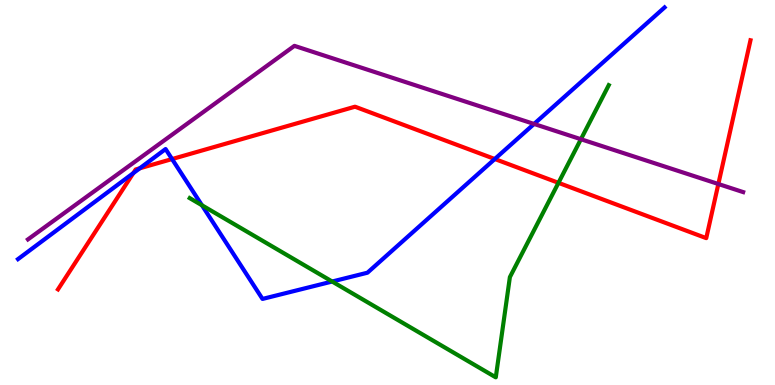[{'lines': ['blue', 'red'], 'intersections': [{'x': 1.72, 'y': 5.5}, {'x': 1.8, 'y': 5.63}, {'x': 2.22, 'y': 5.87}, {'x': 6.38, 'y': 5.87}]}, {'lines': ['green', 'red'], 'intersections': [{'x': 7.21, 'y': 5.25}]}, {'lines': ['purple', 'red'], 'intersections': [{'x': 9.27, 'y': 5.22}]}, {'lines': ['blue', 'green'], 'intersections': [{'x': 2.61, 'y': 4.67}, {'x': 4.29, 'y': 2.69}]}, {'lines': ['blue', 'purple'], 'intersections': [{'x': 6.89, 'y': 6.78}]}, {'lines': ['green', 'purple'], 'intersections': [{'x': 7.5, 'y': 6.38}]}]